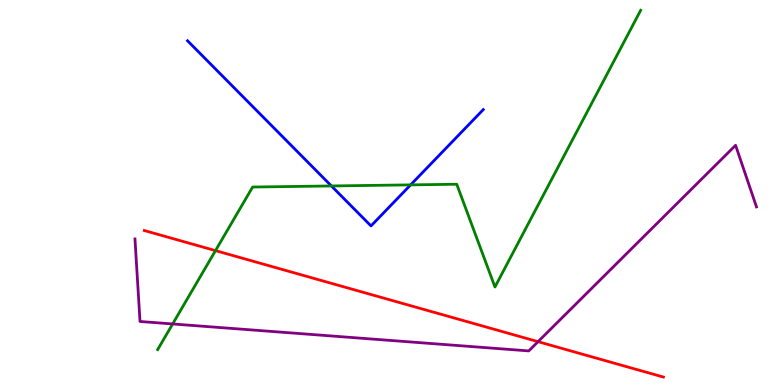[{'lines': ['blue', 'red'], 'intersections': []}, {'lines': ['green', 'red'], 'intersections': [{'x': 2.78, 'y': 3.49}]}, {'lines': ['purple', 'red'], 'intersections': [{'x': 6.94, 'y': 1.13}]}, {'lines': ['blue', 'green'], 'intersections': [{'x': 4.28, 'y': 5.17}, {'x': 5.3, 'y': 5.2}]}, {'lines': ['blue', 'purple'], 'intersections': []}, {'lines': ['green', 'purple'], 'intersections': [{'x': 2.23, 'y': 1.59}]}]